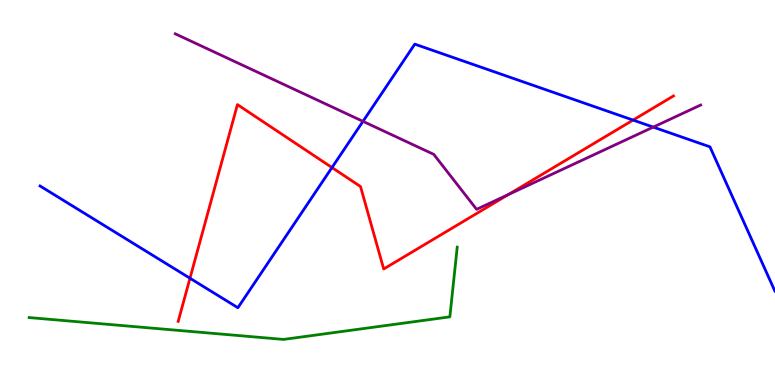[{'lines': ['blue', 'red'], 'intersections': [{'x': 2.45, 'y': 2.77}, {'x': 4.28, 'y': 5.65}, {'x': 8.17, 'y': 6.88}]}, {'lines': ['green', 'red'], 'intersections': []}, {'lines': ['purple', 'red'], 'intersections': [{'x': 6.56, 'y': 4.95}]}, {'lines': ['blue', 'green'], 'intersections': []}, {'lines': ['blue', 'purple'], 'intersections': [{'x': 4.68, 'y': 6.85}, {'x': 8.43, 'y': 6.7}]}, {'lines': ['green', 'purple'], 'intersections': []}]